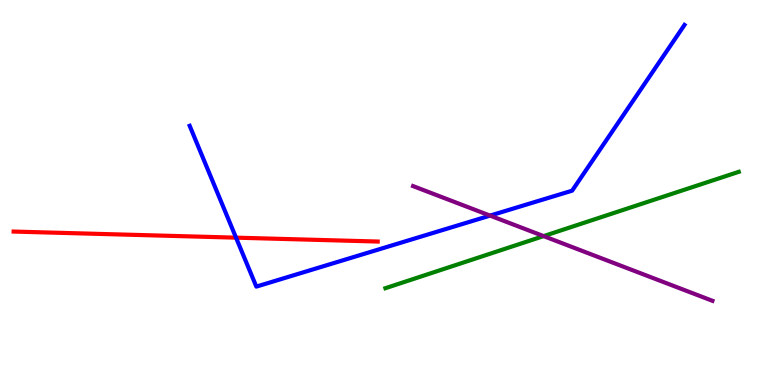[{'lines': ['blue', 'red'], 'intersections': [{'x': 3.05, 'y': 3.83}]}, {'lines': ['green', 'red'], 'intersections': []}, {'lines': ['purple', 'red'], 'intersections': []}, {'lines': ['blue', 'green'], 'intersections': []}, {'lines': ['blue', 'purple'], 'intersections': [{'x': 6.32, 'y': 4.4}]}, {'lines': ['green', 'purple'], 'intersections': [{'x': 7.01, 'y': 3.87}]}]